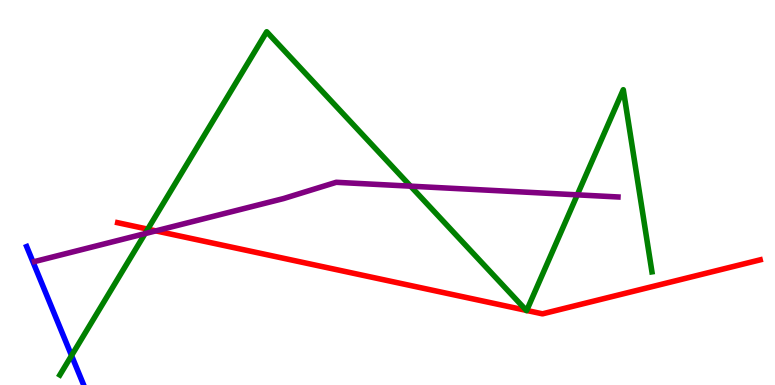[{'lines': ['blue', 'red'], 'intersections': []}, {'lines': ['green', 'red'], 'intersections': [{'x': 1.91, 'y': 4.05}, {'x': 6.79, 'y': 1.94}, {'x': 6.8, 'y': 1.94}]}, {'lines': ['purple', 'red'], 'intersections': [{'x': 2.01, 'y': 4.0}]}, {'lines': ['blue', 'green'], 'intersections': [{'x': 0.923, 'y': 0.764}]}, {'lines': ['blue', 'purple'], 'intersections': []}, {'lines': ['green', 'purple'], 'intersections': [{'x': 1.87, 'y': 3.93}, {'x': 5.3, 'y': 5.16}, {'x': 7.45, 'y': 4.94}]}]